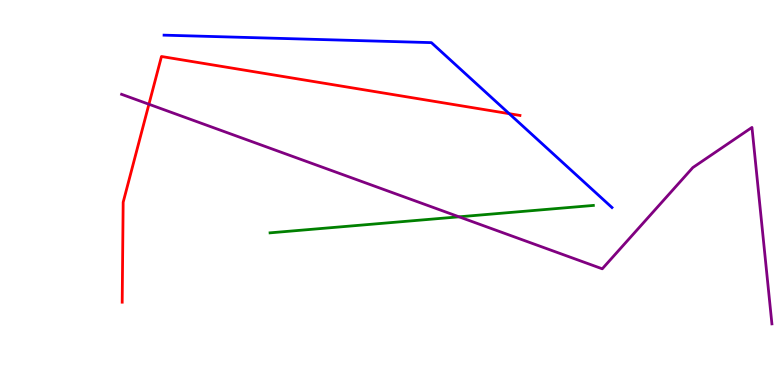[{'lines': ['blue', 'red'], 'intersections': [{'x': 6.57, 'y': 7.05}]}, {'lines': ['green', 'red'], 'intersections': []}, {'lines': ['purple', 'red'], 'intersections': [{'x': 1.92, 'y': 7.29}]}, {'lines': ['blue', 'green'], 'intersections': []}, {'lines': ['blue', 'purple'], 'intersections': []}, {'lines': ['green', 'purple'], 'intersections': [{'x': 5.92, 'y': 4.37}]}]